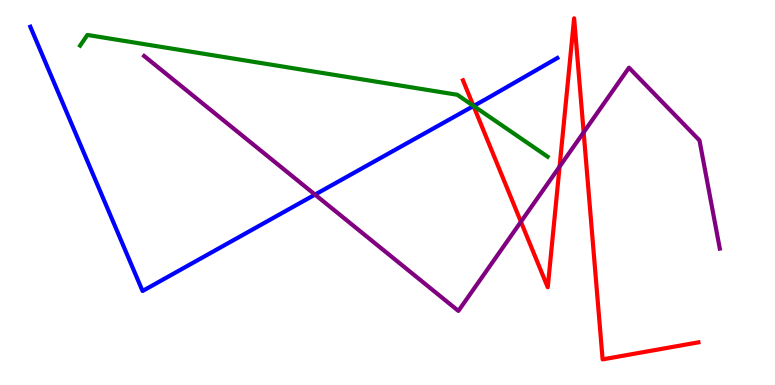[{'lines': ['blue', 'red'], 'intersections': [{'x': 6.11, 'y': 7.25}]}, {'lines': ['green', 'red'], 'intersections': [{'x': 6.11, 'y': 7.25}]}, {'lines': ['purple', 'red'], 'intersections': [{'x': 6.72, 'y': 4.24}, {'x': 7.22, 'y': 5.67}, {'x': 7.53, 'y': 6.56}]}, {'lines': ['blue', 'green'], 'intersections': [{'x': 6.11, 'y': 7.25}]}, {'lines': ['blue', 'purple'], 'intersections': [{'x': 4.06, 'y': 4.95}]}, {'lines': ['green', 'purple'], 'intersections': []}]